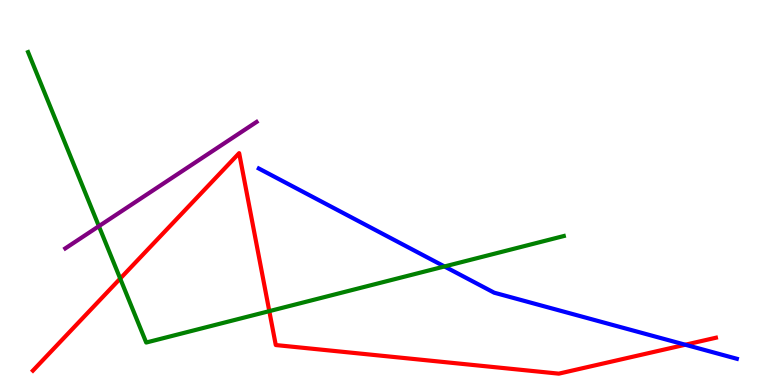[{'lines': ['blue', 'red'], 'intersections': [{'x': 8.84, 'y': 1.05}]}, {'lines': ['green', 'red'], 'intersections': [{'x': 1.55, 'y': 2.76}, {'x': 3.47, 'y': 1.92}]}, {'lines': ['purple', 'red'], 'intersections': []}, {'lines': ['blue', 'green'], 'intersections': [{'x': 5.74, 'y': 3.08}]}, {'lines': ['blue', 'purple'], 'intersections': []}, {'lines': ['green', 'purple'], 'intersections': [{'x': 1.28, 'y': 4.13}]}]